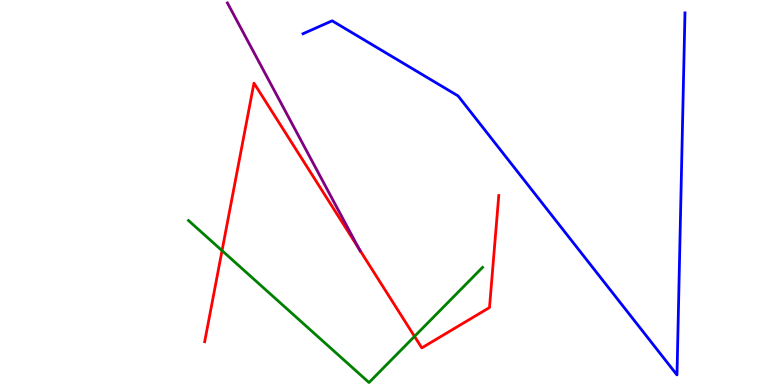[{'lines': ['blue', 'red'], 'intersections': []}, {'lines': ['green', 'red'], 'intersections': [{'x': 2.87, 'y': 3.49}, {'x': 5.35, 'y': 1.26}]}, {'lines': ['purple', 'red'], 'intersections': [{'x': 4.63, 'y': 3.53}]}, {'lines': ['blue', 'green'], 'intersections': []}, {'lines': ['blue', 'purple'], 'intersections': []}, {'lines': ['green', 'purple'], 'intersections': []}]